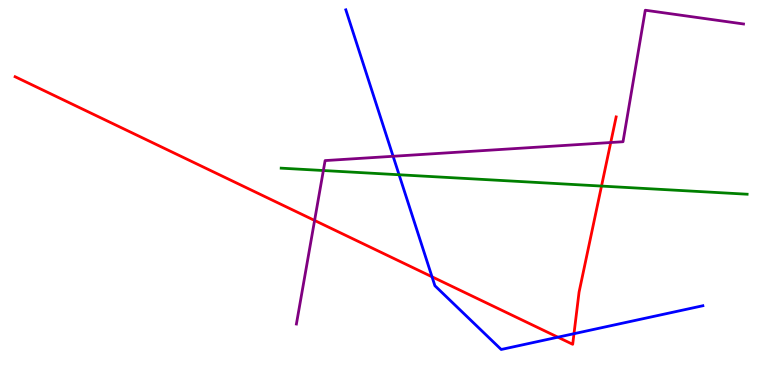[{'lines': ['blue', 'red'], 'intersections': [{'x': 5.57, 'y': 2.81}, {'x': 7.2, 'y': 1.24}, {'x': 7.41, 'y': 1.33}]}, {'lines': ['green', 'red'], 'intersections': [{'x': 7.76, 'y': 5.17}]}, {'lines': ['purple', 'red'], 'intersections': [{'x': 4.06, 'y': 4.27}, {'x': 7.88, 'y': 6.3}]}, {'lines': ['blue', 'green'], 'intersections': [{'x': 5.15, 'y': 5.46}]}, {'lines': ['blue', 'purple'], 'intersections': [{'x': 5.07, 'y': 5.94}]}, {'lines': ['green', 'purple'], 'intersections': [{'x': 4.17, 'y': 5.57}]}]